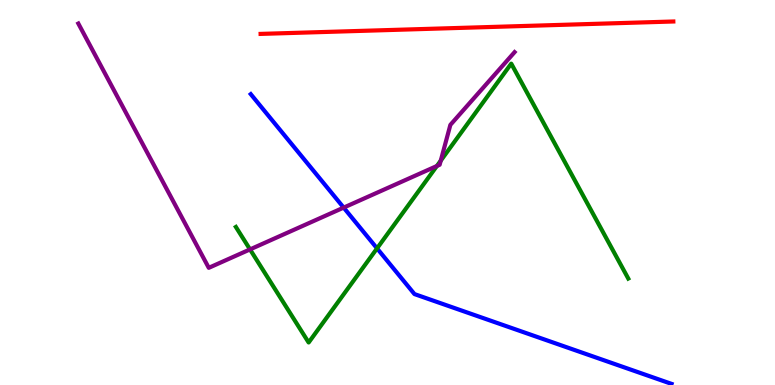[{'lines': ['blue', 'red'], 'intersections': []}, {'lines': ['green', 'red'], 'intersections': []}, {'lines': ['purple', 'red'], 'intersections': []}, {'lines': ['blue', 'green'], 'intersections': [{'x': 4.87, 'y': 3.55}]}, {'lines': ['blue', 'purple'], 'intersections': [{'x': 4.43, 'y': 4.61}]}, {'lines': ['green', 'purple'], 'intersections': [{'x': 3.23, 'y': 3.52}, {'x': 5.64, 'y': 5.69}, {'x': 5.69, 'y': 5.83}]}]